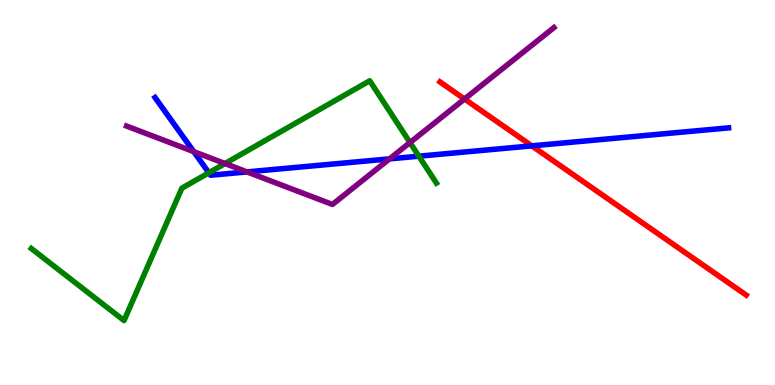[{'lines': ['blue', 'red'], 'intersections': [{'x': 6.86, 'y': 6.21}]}, {'lines': ['green', 'red'], 'intersections': []}, {'lines': ['purple', 'red'], 'intersections': [{'x': 5.99, 'y': 7.43}]}, {'lines': ['blue', 'green'], 'intersections': [{'x': 2.69, 'y': 5.51}, {'x': 5.4, 'y': 5.94}]}, {'lines': ['blue', 'purple'], 'intersections': [{'x': 2.5, 'y': 6.06}, {'x': 3.19, 'y': 5.54}, {'x': 5.03, 'y': 5.87}]}, {'lines': ['green', 'purple'], 'intersections': [{'x': 2.9, 'y': 5.75}, {'x': 5.29, 'y': 6.3}]}]